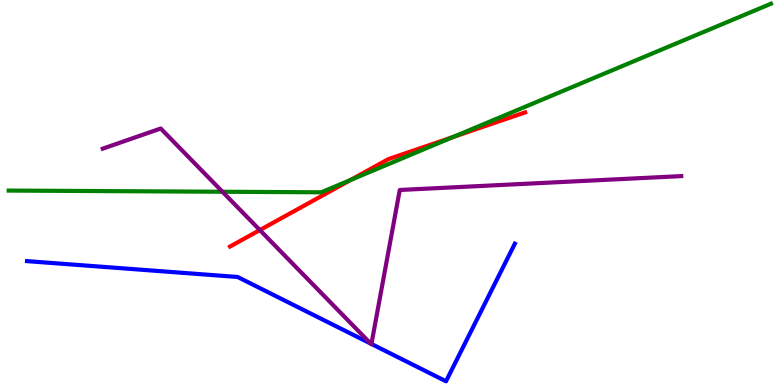[{'lines': ['blue', 'red'], 'intersections': []}, {'lines': ['green', 'red'], 'intersections': [{'x': 4.52, 'y': 5.33}, {'x': 5.84, 'y': 6.44}]}, {'lines': ['purple', 'red'], 'intersections': [{'x': 3.35, 'y': 4.02}]}, {'lines': ['blue', 'green'], 'intersections': []}, {'lines': ['blue', 'purple'], 'intersections': [{'x': 4.78, 'y': 1.08}, {'x': 4.79, 'y': 1.07}]}, {'lines': ['green', 'purple'], 'intersections': [{'x': 2.87, 'y': 5.02}]}]